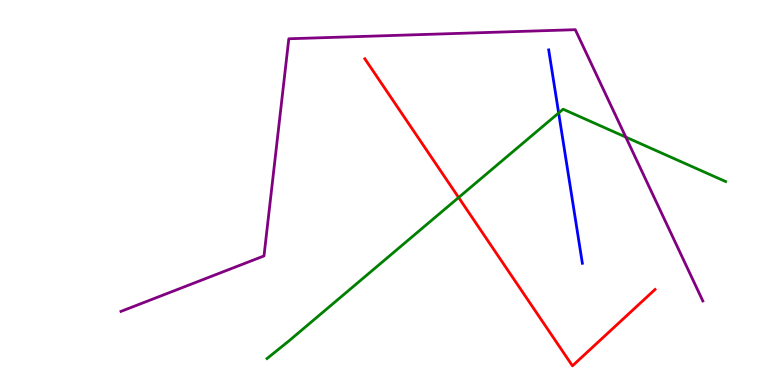[{'lines': ['blue', 'red'], 'intersections': []}, {'lines': ['green', 'red'], 'intersections': [{'x': 5.92, 'y': 4.87}]}, {'lines': ['purple', 'red'], 'intersections': []}, {'lines': ['blue', 'green'], 'intersections': [{'x': 7.21, 'y': 7.07}]}, {'lines': ['blue', 'purple'], 'intersections': []}, {'lines': ['green', 'purple'], 'intersections': [{'x': 8.07, 'y': 6.44}]}]